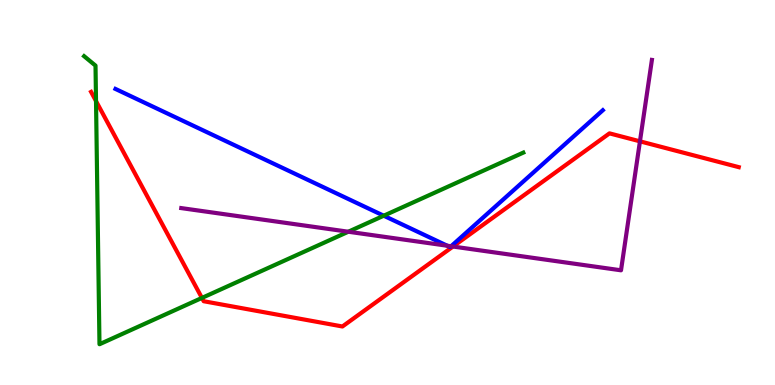[{'lines': ['blue', 'red'], 'intersections': []}, {'lines': ['green', 'red'], 'intersections': [{'x': 1.24, 'y': 7.38}, {'x': 2.61, 'y': 2.26}]}, {'lines': ['purple', 'red'], 'intersections': [{'x': 5.84, 'y': 3.6}, {'x': 8.26, 'y': 6.33}]}, {'lines': ['blue', 'green'], 'intersections': [{'x': 4.95, 'y': 4.4}]}, {'lines': ['blue', 'purple'], 'intersections': [{'x': 5.77, 'y': 3.62}, {'x': 5.82, 'y': 3.6}]}, {'lines': ['green', 'purple'], 'intersections': [{'x': 4.49, 'y': 3.98}]}]